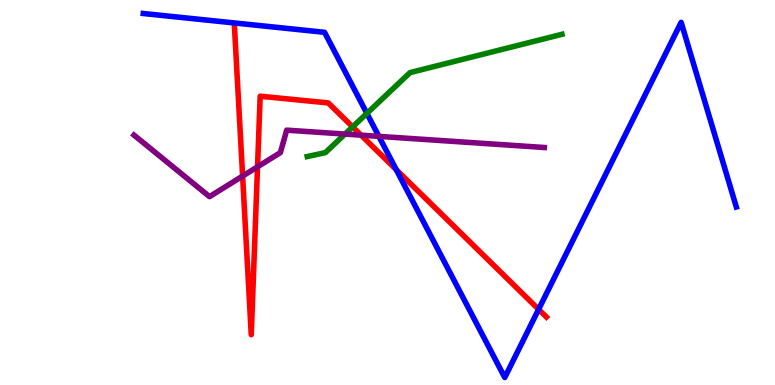[{'lines': ['blue', 'red'], 'intersections': [{'x': 5.11, 'y': 5.59}, {'x': 6.95, 'y': 1.96}]}, {'lines': ['green', 'red'], 'intersections': [{'x': 4.55, 'y': 6.71}]}, {'lines': ['purple', 'red'], 'intersections': [{'x': 3.13, 'y': 5.43}, {'x': 3.32, 'y': 5.67}, {'x': 4.66, 'y': 6.49}]}, {'lines': ['blue', 'green'], 'intersections': [{'x': 4.73, 'y': 7.05}]}, {'lines': ['blue', 'purple'], 'intersections': [{'x': 4.89, 'y': 6.46}]}, {'lines': ['green', 'purple'], 'intersections': [{'x': 4.45, 'y': 6.52}]}]